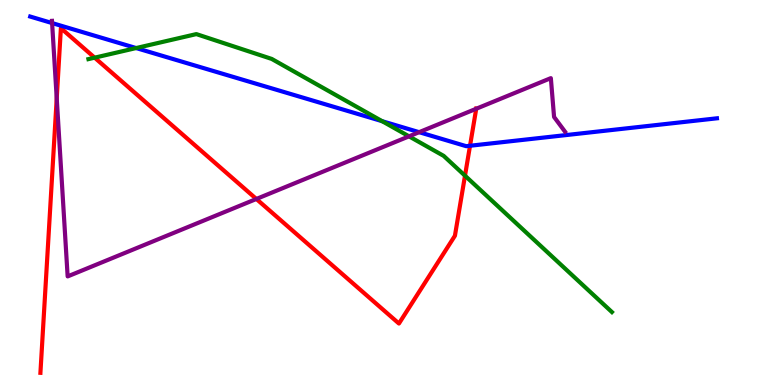[{'lines': ['blue', 'red'], 'intersections': [{'x': 6.06, 'y': 6.21}]}, {'lines': ['green', 'red'], 'intersections': [{'x': 1.22, 'y': 8.5}, {'x': 6.0, 'y': 5.44}]}, {'lines': ['purple', 'red'], 'intersections': [{'x': 0.732, 'y': 7.45}, {'x': 3.31, 'y': 4.83}, {'x': 6.14, 'y': 7.18}]}, {'lines': ['blue', 'green'], 'intersections': [{'x': 1.76, 'y': 8.75}, {'x': 4.93, 'y': 6.85}]}, {'lines': ['blue', 'purple'], 'intersections': [{'x': 0.672, 'y': 9.4}, {'x': 5.41, 'y': 6.57}]}, {'lines': ['green', 'purple'], 'intersections': [{'x': 5.28, 'y': 6.46}]}]